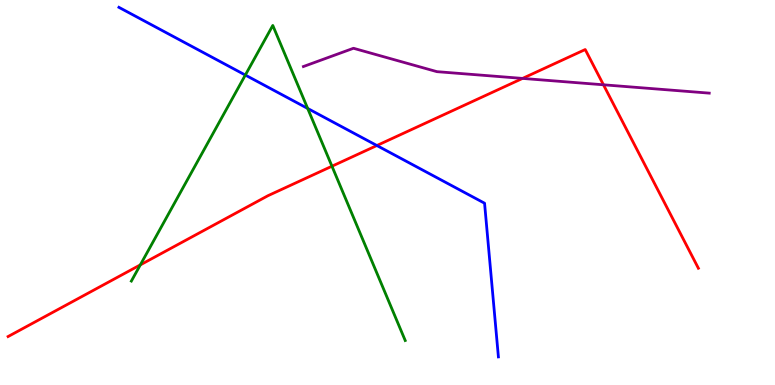[{'lines': ['blue', 'red'], 'intersections': [{'x': 4.86, 'y': 6.22}]}, {'lines': ['green', 'red'], 'intersections': [{'x': 1.81, 'y': 3.12}, {'x': 4.28, 'y': 5.68}]}, {'lines': ['purple', 'red'], 'intersections': [{'x': 6.74, 'y': 7.96}, {'x': 7.79, 'y': 7.8}]}, {'lines': ['blue', 'green'], 'intersections': [{'x': 3.17, 'y': 8.05}, {'x': 3.97, 'y': 7.18}]}, {'lines': ['blue', 'purple'], 'intersections': []}, {'lines': ['green', 'purple'], 'intersections': []}]